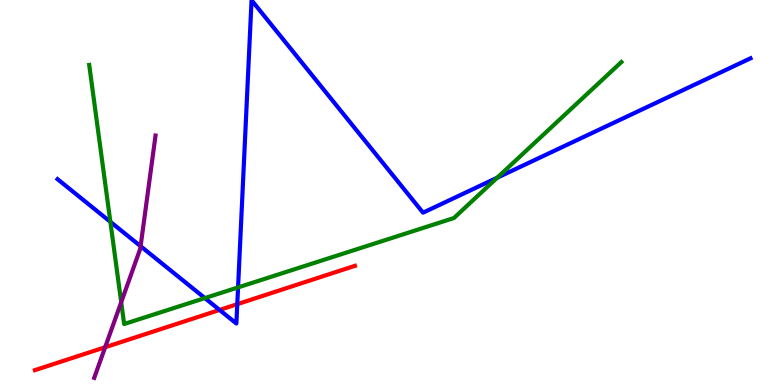[{'lines': ['blue', 'red'], 'intersections': [{'x': 2.83, 'y': 1.95}, {'x': 3.06, 'y': 2.1}]}, {'lines': ['green', 'red'], 'intersections': []}, {'lines': ['purple', 'red'], 'intersections': [{'x': 1.36, 'y': 0.981}]}, {'lines': ['blue', 'green'], 'intersections': [{'x': 1.42, 'y': 4.24}, {'x': 2.64, 'y': 2.26}, {'x': 3.07, 'y': 2.53}, {'x': 6.42, 'y': 5.38}]}, {'lines': ['blue', 'purple'], 'intersections': [{'x': 1.81, 'y': 3.6}]}, {'lines': ['green', 'purple'], 'intersections': [{'x': 1.56, 'y': 2.15}]}]